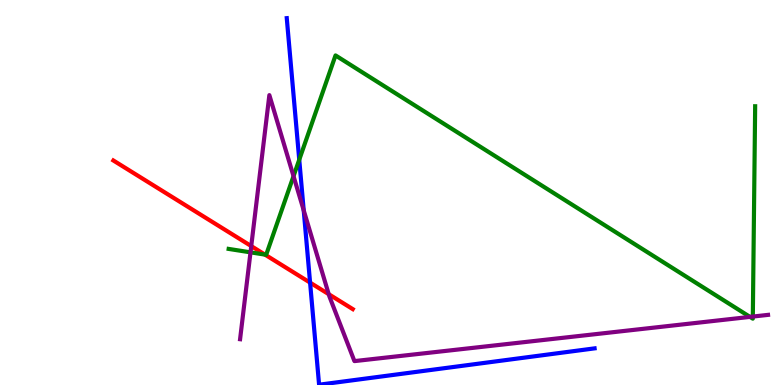[{'lines': ['blue', 'red'], 'intersections': [{'x': 4.0, 'y': 2.66}]}, {'lines': ['green', 'red'], 'intersections': [{'x': 3.42, 'y': 3.39}]}, {'lines': ['purple', 'red'], 'intersections': [{'x': 3.24, 'y': 3.61}, {'x': 4.24, 'y': 2.36}]}, {'lines': ['blue', 'green'], 'intersections': [{'x': 3.86, 'y': 5.85}]}, {'lines': ['blue', 'purple'], 'intersections': [{'x': 3.92, 'y': 4.54}]}, {'lines': ['green', 'purple'], 'intersections': [{'x': 3.23, 'y': 3.45}, {'x': 3.79, 'y': 5.42}, {'x': 9.68, 'y': 1.77}, {'x': 9.71, 'y': 1.78}]}]